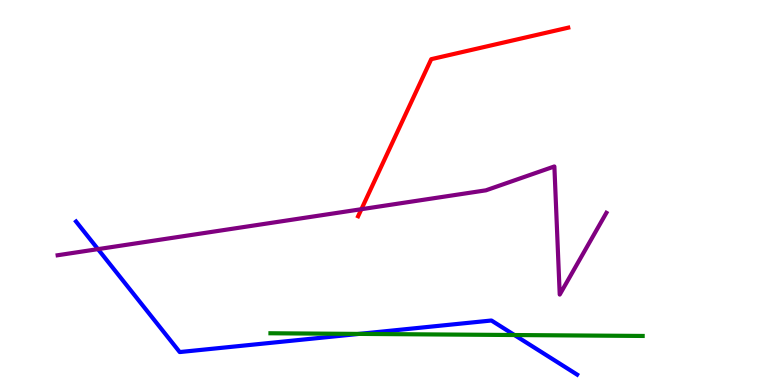[{'lines': ['blue', 'red'], 'intersections': []}, {'lines': ['green', 'red'], 'intersections': []}, {'lines': ['purple', 'red'], 'intersections': [{'x': 4.66, 'y': 4.57}]}, {'lines': ['blue', 'green'], 'intersections': [{'x': 4.63, 'y': 1.33}, {'x': 6.64, 'y': 1.3}]}, {'lines': ['blue', 'purple'], 'intersections': [{'x': 1.26, 'y': 3.53}]}, {'lines': ['green', 'purple'], 'intersections': []}]